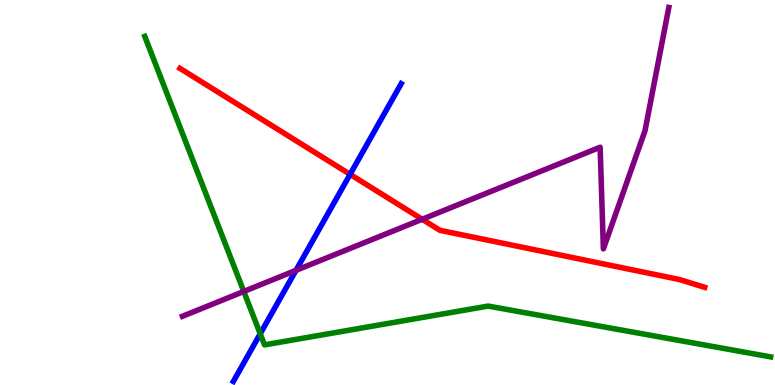[{'lines': ['blue', 'red'], 'intersections': [{'x': 4.52, 'y': 5.47}]}, {'lines': ['green', 'red'], 'intersections': []}, {'lines': ['purple', 'red'], 'intersections': [{'x': 5.45, 'y': 4.3}]}, {'lines': ['blue', 'green'], 'intersections': [{'x': 3.36, 'y': 1.33}]}, {'lines': ['blue', 'purple'], 'intersections': [{'x': 3.82, 'y': 2.98}]}, {'lines': ['green', 'purple'], 'intersections': [{'x': 3.15, 'y': 2.43}]}]